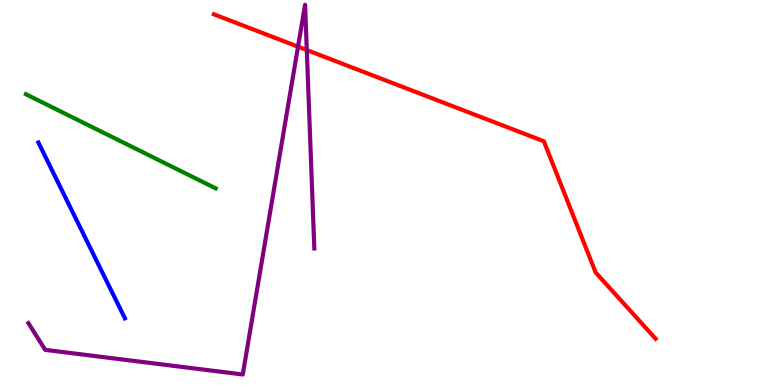[{'lines': ['blue', 'red'], 'intersections': []}, {'lines': ['green', 'red'], 'intersections': []}, {'lines': ['purple', 'red'], 'intersections': [{'x': 3.85, 'y': 8.79}, {'x': 3.96, 'y': 8.7}]}, {'lines': ['blue', 'green'], 'intersections': []}, {'lines': ['blue', 'purple'], 'intersections': []}, {'lines': ['green', 'purple'], 'intersections': []}]